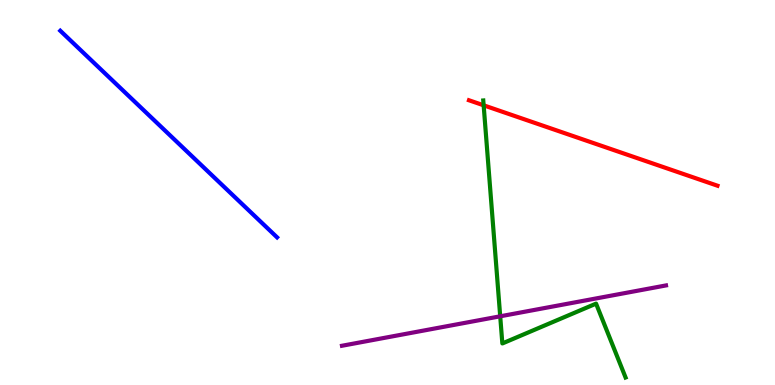[{'lines': ['blue', 'red'], 'intersections': []}, {'lines': ['green', 'red'], 'intersections': [{'x': 6.24, 'y': 7.26}]}, {'lines': ['purple', 'red'], 'intersections': []}, {'lines': ['blue', 'green'], 'intersections': []}, {'lines': ['blue', 'purple'], 'intersections': []}, {'lines': ['green', 'purple'], 'intersections': [{'x': 6.45, 'y': 1.78}]}]